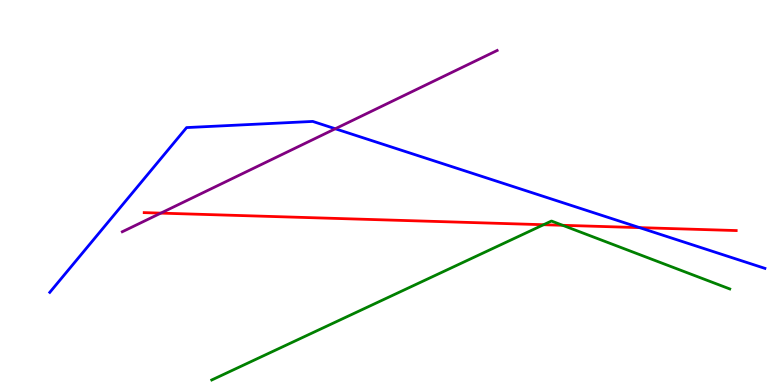[{'lines': ['blue', 'red'], 'intersections': [{'x': 8.25, 'y': 4.09}]}, {'lines': ['green', 'red'], 'intersections': [{'x': 7.01, 'y': 4.16}, {'x': 7.26, 'y': 4.15}]}, {'lines': ['purple', 'red'], 'intersections': [{'x': 2.08, 'y': 4.46}]}, {'lines': ['blue', 'green'], 'intersections': []}, {'lines': ['blue', 'purple'], 'intersections': [{'x': 4.33, 'y': 6.66}]}, {'lines': ['green', 'purple'], 'intersections': []}]